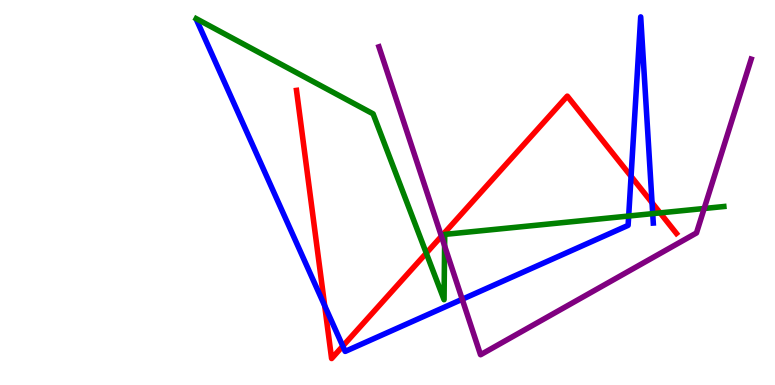[{'lines': ['blue', 'red'], 'intersections': [{'x': 4.19, 'y': 2.06}, {'x': 4.42, 'y': 1.01}, {'x': 8.14, 'y': 5.42}, {'x': 8.41, 'y': 4.73}]}, {'lines': ['green', 'red'], 'intersections': [{'x': 5.5, 'y': 3.43}, {'x': 8.52, 'y': 4.47}]}, {'lines': ['purple', 'red'], 'intersections': [{'x': 5.7, 'y': 3.86}]}, {'lines': ['blue', 'green'], 'intersections': [{'x': 8.11, 'y': 4.39}, {'x': 8.42, 'y': 4.45}]}, {'lines': ['blue', 'purple'], 'intersections': [{'x': 5.96, 'y': 2.23}]}, {'lines': ['green', 'purple'], 'intersections': [{'x': 5.74, 'y': 3.61}, {'x': 9.09, 'y': 4.58}]}]